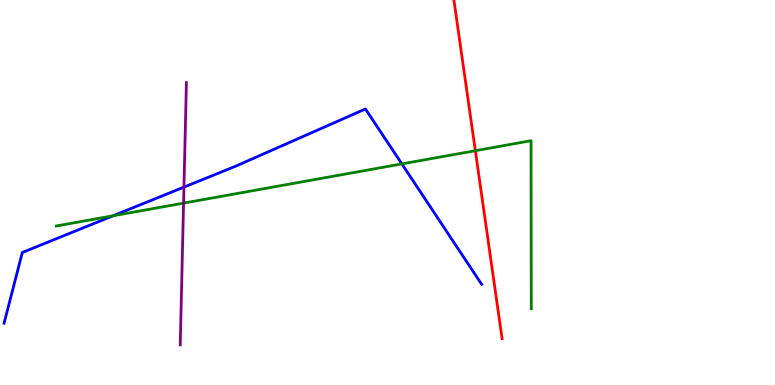[{'lines': ['blue', 'red'], 'intersections': []}, {'lines': ['green', 'red'], 'intersections': [{'x': 6.13, 'y': 6.09}]}, {'lines': ['purple', 'red'], 'intersections': []}, {'lines': ['blue', 'green'], 'intersections': [{'x': 1.46, 'y': 4.4}, {'x': 5.19, 'y': 5.74}]}, {'lines': ['blue', 'purple'], 'intersections': [{'x': 2.37, 'y': 5.14}]}, {'lines': ['green', 'purple'], 'intersections': [{'x': 2.37, 'y': 4.72}]}]